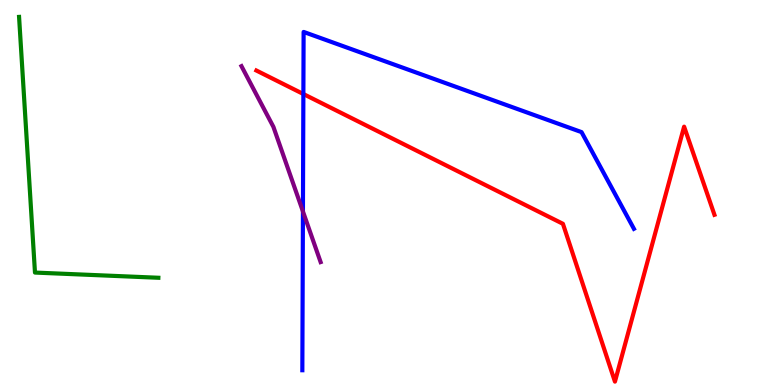[{'lines': ['blue', 'red'], 'intersections': [{'x': 3.91, 'y': 7.56}]}, {'lines': ['green', 'red'], 'intersections': []}, {'lines': ['purple', 'red'], 'intersections': []}, {'lines': ['blue', 'green'], 'intersections': []}, {'lines': ['blue', 'purple'], 'intersections': [{'x': 3.91, 'y': 4.51}]}, {'lines': ['green', 'purple'], 'intersections': []}]